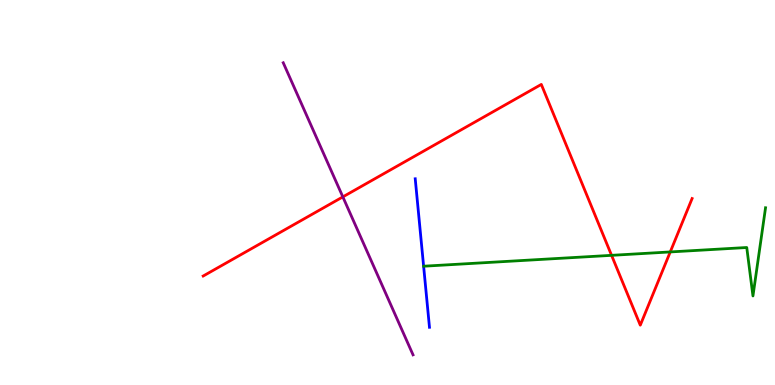[{'lines': ['blue', 'red'], 'intersections': []}, {'lines': ['green', 'red'], 'intersections': [{'x': 7.89, 'y': 3.37}, {'x': 8.65, 'y': 3.46}]}, {'lines': ['purple', 'red'], 'intersections': [{'x': 4.42, 'y': 4.89}]}, {'lines': ['blue', 'green'], 'intersections': []}, {'lines': ['blue', 'purple'], 'intersections': []}, {'lines': ['green', 'purple'], 'intersections': []}]